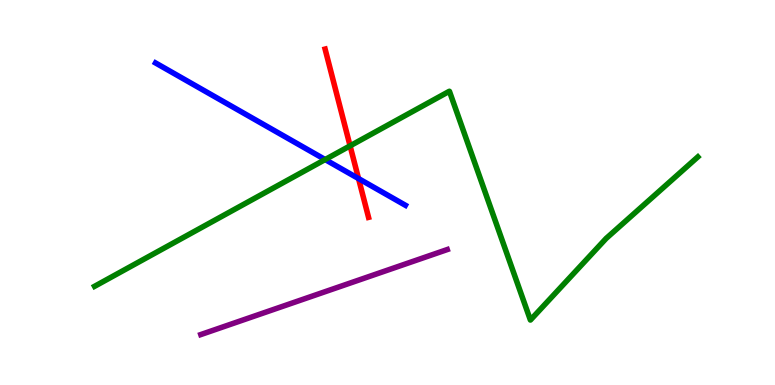[{'lines': ['blue', 'red'], 'intersections': [{'x': 4.63, 'y': 5.36}]}, {'lines': ['green', 'red'], 'intersections': [{'x': 4.52, 'y': 6.21}]}, {'lines': ['purple', 'red'], 'intersections': []}, {'lines': ['blue', 'green'], 'intersections': [{'x': 4.2, 'y': 5.86}]}, {'lines': ['blue', 'purple'], 'intersections': []}, {'lines': ['green', 'purple'], 'intersections': []}]